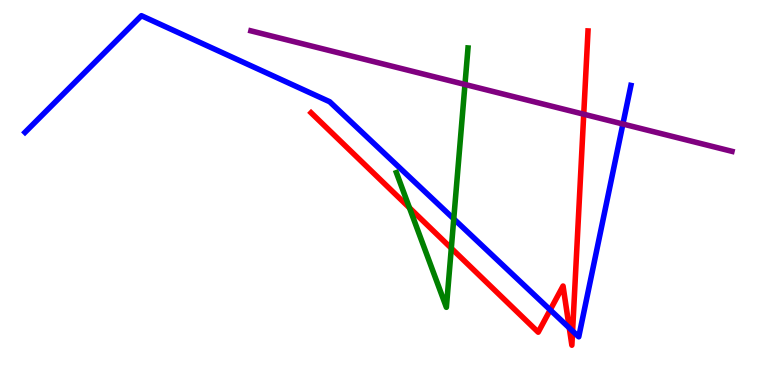[{'lines': ['blue', 'red'], 'intersections': [{'x': 7.1, 'y': 1.95}, {'x': 7.35, 'y': 1.48}, {'x': 7.39, 'y': 1.4}]}, {'lines': ['green', 'red'], 'intersections': [{'x': 5.28, 'y': 4.6}, {'x': 5.82, 'y': 3.55}]}, {'lines': ['purple', 'red'], 'intersections': [{'x': 7.53, 'y': 7.03}]}, {'lines': ['blue', 'green'], 'intersections': [{'x': 5.85, 'y': 4.32}]}, {'lines': ['blue', 'purple'], 'intersections': [{'x': 8.04, 'y': 6.78}]}, {'lines': ['green', 'purple'], 'intersections': [{'x': 6.0, 'y': 7.81}]}]